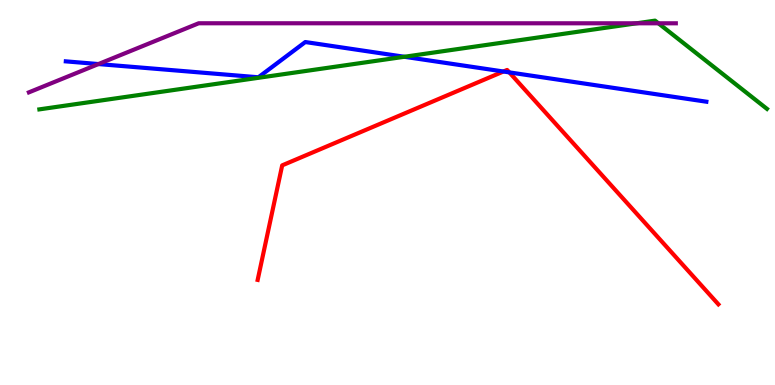[{'lines': ['blue', 'red'], 'intersections': [{'x': 6.5, 'y': 8.14}, {'x': 6.57, 'y': 8.12}]}, {'lines': ['green', 'red'], 'intersections': []}, {'lines': ['purple', 'red'], 'intersections': []}, {'lines': ['blue', 'green'], 'intersections': [{'x': 5.22, 'y': 8.53}]}, {'lines': ['blue', 'purple'], 'intersections': [{'x': 1.27, 'y': 8.34}]}, {'lines': ['green', 'purple'], 'intersections': [{'x': 8.21, 'y': 9.39}, {'x': 8.5, 'y': 9.39}]}]